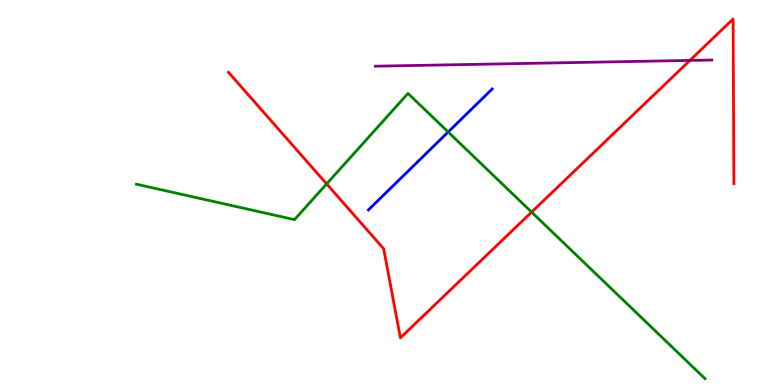[{'lines': ['blue', 'red'], 'intersections': []}, {'lines': ['green', 'red'], 'intersections': [{'x': 4.21, 'y': 5.22}, {'x': 6.86, 'y': 4.49}]}, {'lines': ['purple', 'red'], 'intersections': [{'x': 8.9, 'y': 8.43}]}, {'lines': ['blue', 'green'], 'intersections': [{'x': 5.78, 'y': 6.57}]}, {'lines': ['blue', 'purple'], 'intersections': []}, {'lines': ['green', 'purple'], 'intersections': []}]